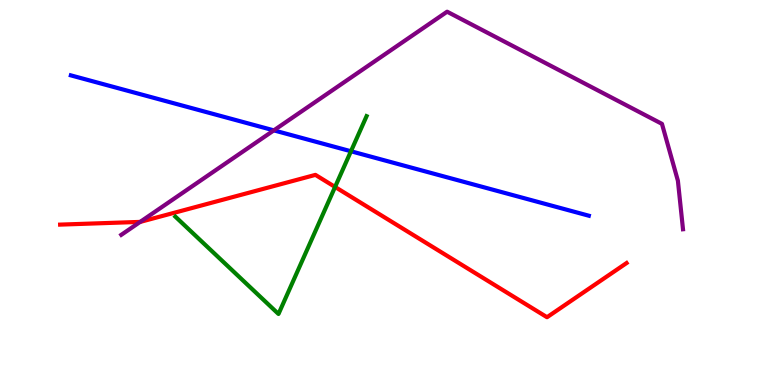[{'lines': ['blue', 'red'], 'intersections': []}, {'lines': ['green', 'red'], 'intersections': [{'x': 4.32, 'y': 5.14}]}, {'lines': ['purple', 'red'], 'intersections': [{'x': 1.81, 'y': 4.24}]}, {'lines': ['blue', 'green'], 'intersections': [{'x': 4.53, 'y': 6.07}]}, {'lines': ['blue', 'purple'], 'intersections': [{'x': 3.53, 'y': 6.61}]}, {'lines': ['green', 'purple'], 'intersections': []}]